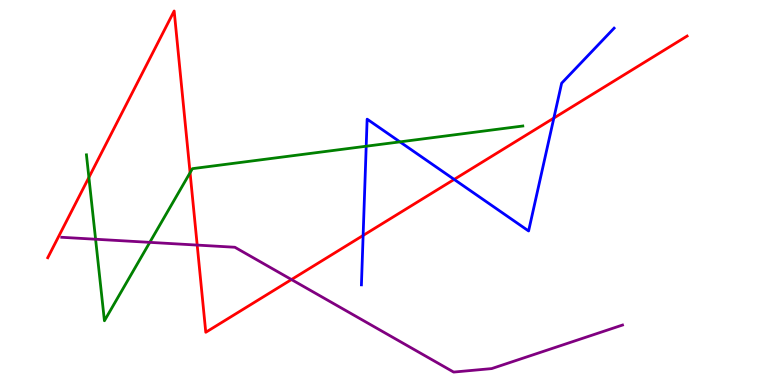[{'lines': ['blue', 'red'], 'intersections': [{'x': 4.69, 'y': 3.88}, {'x': 5.86, 'y': 5.34}, {'x': 7.15, 'y': 6.93}]}, {'lines': ['green', 'red'], 'intersections': [{'x': 1.15, 'y': 5.39}, {'x': 2.45, 'y': 5.51}]}, {'lines': ['purple', 'red'], 'intersections': [{'x': 2.54, 'y': 3.63}, {'x': 3.76, 'y': 2.74}]}, {'lines': ['blue', 'green'], 'intersections': [{'x': 4.73, 'y': 6.2}, {'x': 5.16, 'y': 6.32}]}, {'lines': ['blue', 'purple'], 'intersections': []}, {'lines': ['green', 'purple'], 'intersections': [{'x': 1.23, 'y': 3.79}, {'x': 1.93, 'y': 3.7}]}]